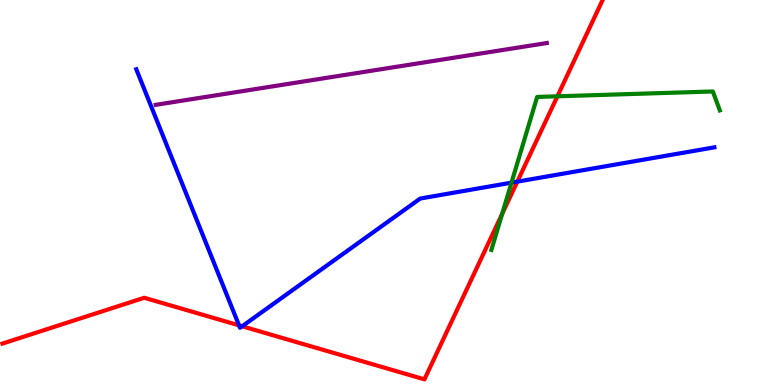[{'lines': ['blue', 'red'], 'intersections': [{'x': 3.08, 'y': 1.55}, {'x': 3.12, 'y': 1.53}, {'x': 6.67, 'y': 5.28}]}, {'lines': ['green', 'red'], 'intersections': [{'x': 6.48, 'y': 4.44}, {'x': 7.19, 'y': 7.5}]}, {'lines': ['purple', 'red'], 'intersections': []}, {'lines': ['blue', 'green'], 'intersections': [{'x': 6.6, 'y': 5.26}]}, {'lines': ['blue', 'purple'], 'intersections': []}, {'lines': ['green', 'purple'], 'intersections': []}]